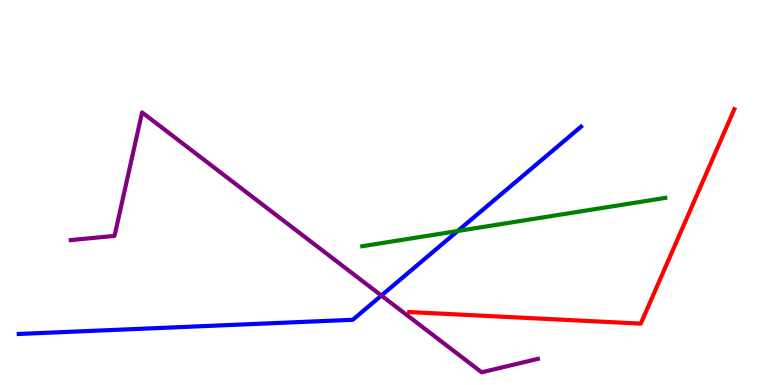[{'lines': ['blue', 'red'], 'intersections': []}, {'lines': ['green', 'red'], 'intersections': []}, {'lines': ['purple', 'red'], 'intersections': []}, {'lines': ['blue', 'green'], 'intersections': [{'x': 5.91, 'y': 4.0}]}, {'lines': ['blue', 'purple'], 'intersections': [{'x': 4.92, 'y': 2.32}]}, {'lines': ['green', 'purple'], 'intersections': []}]